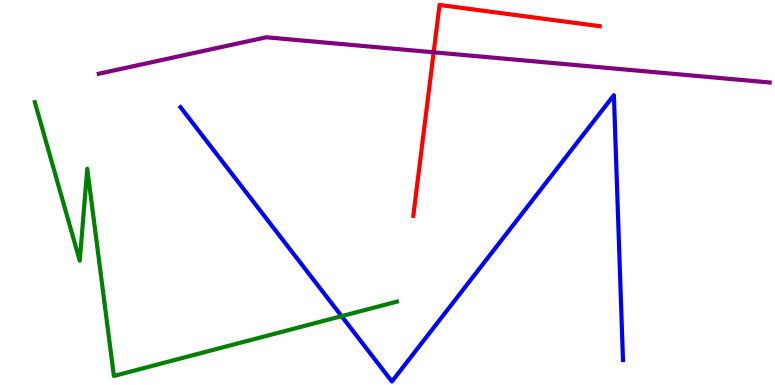[{'lines': ['blue', 'red'], 'intersections': []}, {'lines': ['green', 'red'], 'intersections': []}, {'lines': ['purple', 'red'], 'intersections': [{'x': 5.6, 'y': 8.64}]}, {'lines': ['blue', 'green'], 'intersections': [{'x': 4.41, 'y': 1.79}]}, {'lines': ['blue', 'purple'], 'intersections': []}, {'lines': ['green', 'purple'], 'intersections': []}]